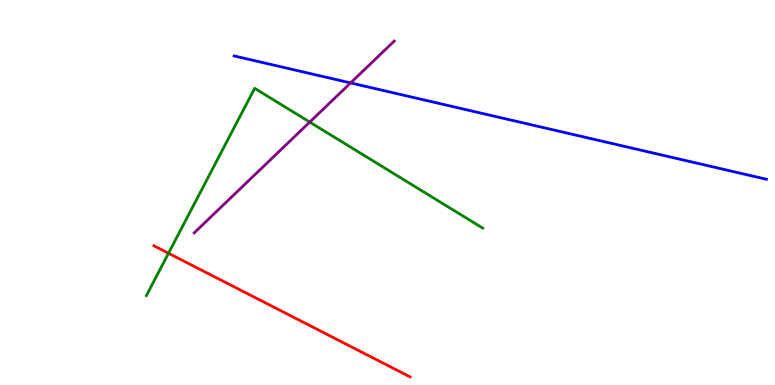[{'lines': ['blue', 'red'], 'intersections': []}, {'lines': ['green', 'red'], 'intersections': [{'x': 2.17, 'y': 3.42}]}, {'lines': ['purple', 'red'], 'intersections': []}, {'lines': ['blue', 'green'], 'intersections': []}, {'lines': ['blue', 'purple'], 'intersections': [{'x': 4.52, 'y': 7.85}]}, {'lines': ['green', 'purple'], 'intersections': [{'x': 4.0, 'y': 6.83}]}]